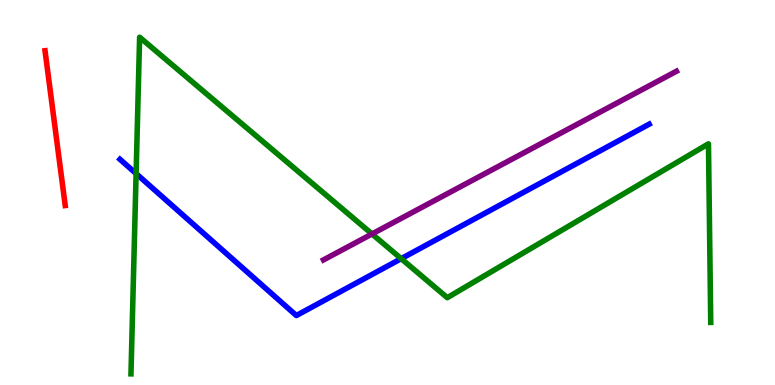[{'lines': ['blue', 'red'], 'intersections': []}, {'lines': ['green', 'red'], 'intersections': []}, {'lines': ['purple', 'red'], 'intersections': []}, {'lines': ['blue', 'green'], 'intersections': [{'x': 1.76, 'y': 5.49}, {'x': 5.18, 'y': 3.28}]}, {'lines': ['blue', 'purple'], 'intersections': []}, {'lines': ['green', 'purple'], 'intersections': [{'x': 4.8, 'y': 3.92}]}]